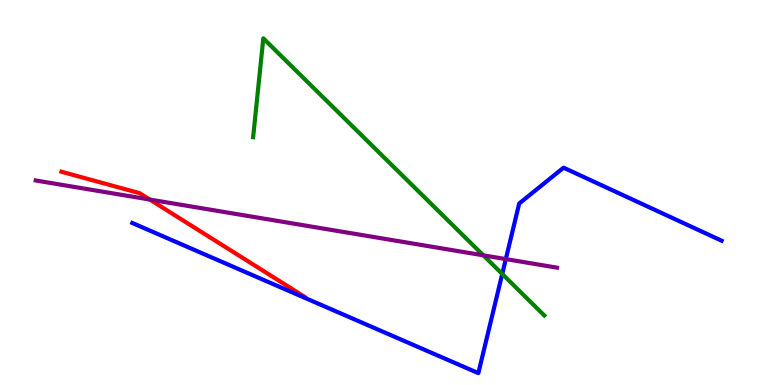[{'lines': ['blue', 'red'], 'intersections': []}, {'lines': ['green', 'red'], 'intersections': []}, {'lines': ['purple', 'red'], 'intersections': [{'x': 1.93, 'y': 4.82}]}, {'lines': ['blue', 'green'], 'intersections': [{'x': 6.48, 'y': 2.88}]}, {'lines': ['blue', 'purple'], 'intersections': [{'x': 6.53, 'y': 3.27}]}, {'lines': ['green', 'purple'], 'intersections': [{'x': 6.24, 'y': 3.37}]}]